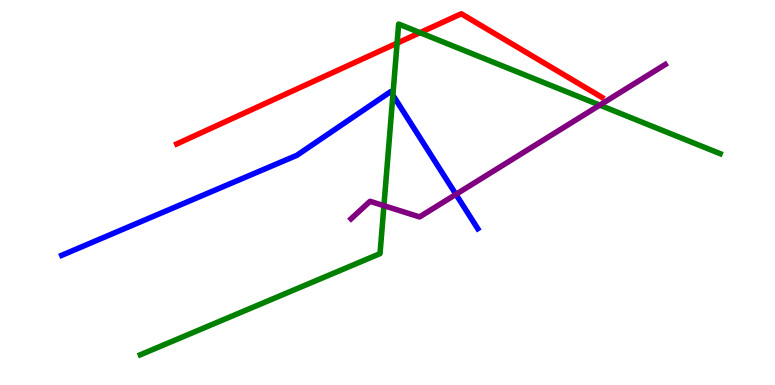[{'lines': ['blue', 'red'], 'intersections': []}, {'lines': ['green', 'red'], 'intersections': [{'x': 5.12, 'y': 8.88}, {'x': 5.42, 'y': 9.15}]}, {'lines': ['purple', 'red'], 'intersections': []}, {'lines': ['blue', 'green'], 'intersections': [{'x': 5.07, 'y': 7.53}]}, {'lines': ['blue', 'purple'], 'intersections': [{'x': 5.88, 'y': 4.95}]}, {'lines': ['green', 'purple'], 'intersections': [{'x': 4.95, 'y': 4.66}, {'x': 7.74, 'y': 7.27}]}]